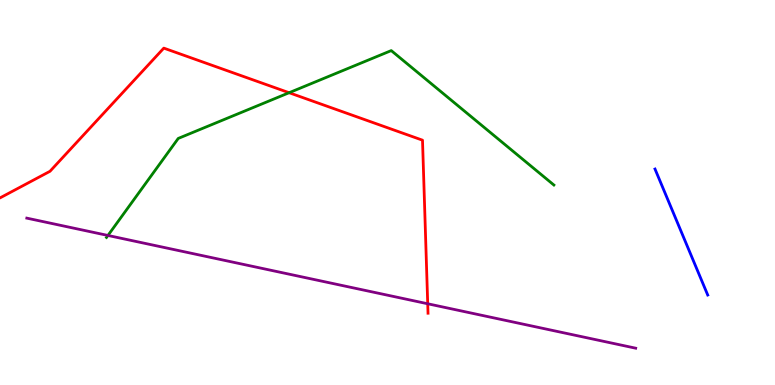[{'lines': ['blue', 'red'], 'intersections': []}, {'lines': ['green', 'red'], 'intersections': [{'x': 3.73, 'y': 7.59}]}, {'lines': ['purple', 'red'], 'intersections': [{'x': 5.52, 'y': 2.11}]}, {'lines': ['blue', 'green'], 'intersections': []}, {'lines': ['blue', 'purple'], 'intersections': []}, {'lines': ['green', 'purple'], 'intersections': [{'x': 1.39, 'y': 3.88}]}]